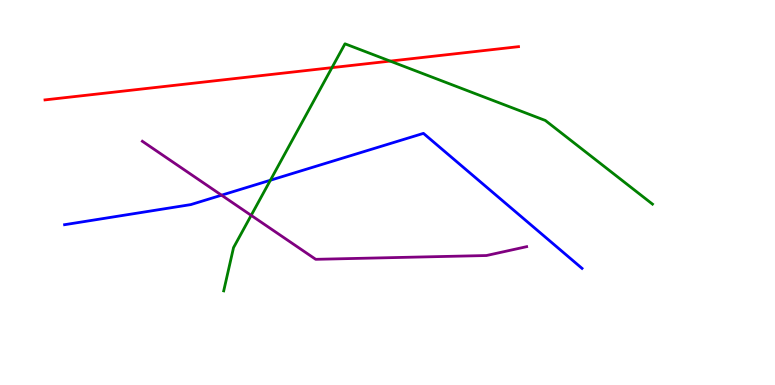[{'lines': ['blue', 'red'], 'intersections': []}, {'lines': ['green', 'red'], 'intersections': [{'x': 4.28, 'y': 8.24}, {'x': 5.03, 'y': 8.41}]}, {'lines': ['purple', 'red'], 'intersections': []}, {'lines': ['blue', 'green'], 'intersections': [{'x': 3.49, 'y': 5.32}]}, {'lines': ['blue', 'purple'], 'intersections': [{'x': 2.86, 'y': 4.93}]}, {'lines': ['green', 'purple'], 'intersections': [{'x': 3.24, 'y': 4.41}]}]